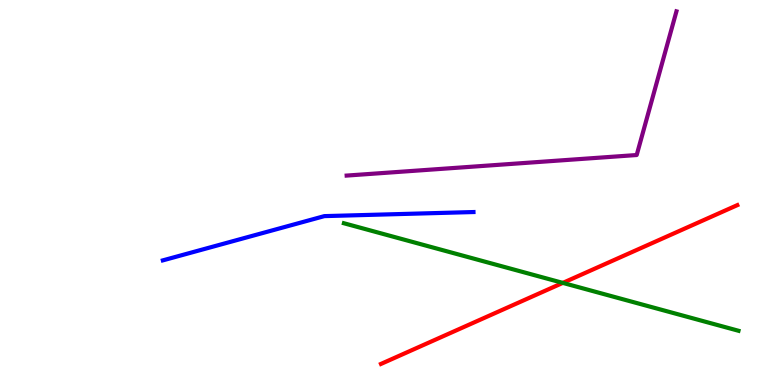[{'lines': ['blue', 'red'], 'intersections': []}, {'lines': ['green', 'red'], 'intersections': [{'x': 7.26, 'y': 2.65}]}, {'lines': ['purple', 'red'], 'intersections': []}, {'lines': ['blue', 'green'], 'intersections': []}, {'lines': ['blue', 'purple'], 'intersections': []}, {'lines': ['green', 'purple'], 'intersections': []}]